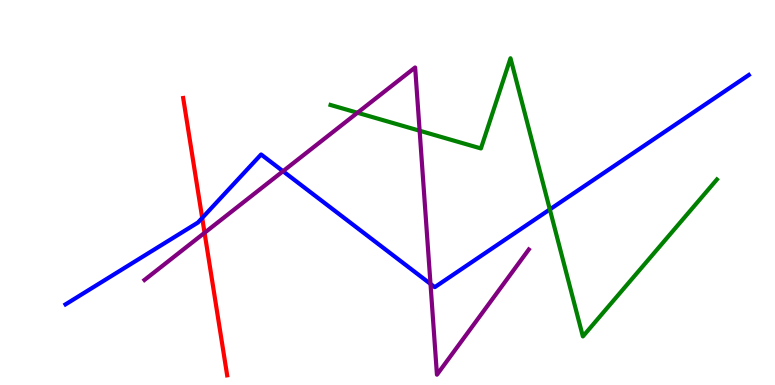[{'lines': ['blue', 'red'], 'intersections': [{'x': 2.61, 'y': 4.34}]}, {'lines': ['green', 'red'], 'intersections': []}, {'lines': ['purple', 'red'], 'intersections': [{'x': 2.64, 'y': 3.95}]}, {'lines': ['blue', 'green'], 'intersections': [{'x': 7.09, 'y': 4.56}]}, {'lines': ['blue', 'purple'], 'intersections': [{'x': 3.65, 'y': 5.55}, {'x': 5.55, 'y': 2.63}]}, {'lines': ['green', 'purple'], 'intersections': [{'x': 4.61, 'y': 7.07}, {'x': 5.41, 'y': 6.6}]}]